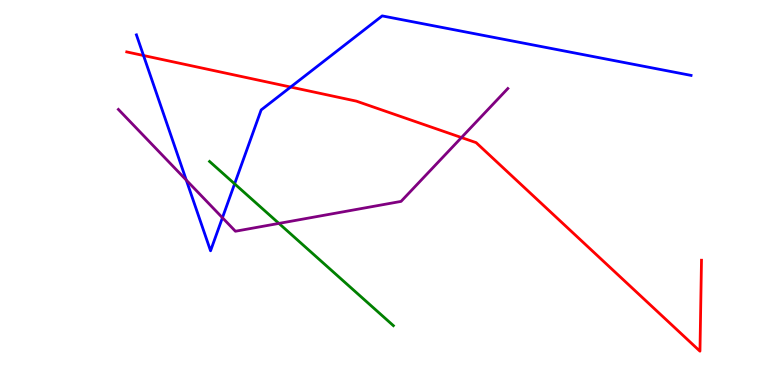[{'lines': ['blue', 'red'], 'intersections': [{'x': 1.85, 'y': 8.56}, {'x': 3.75, 'y': 7.74}]}, {'lines': ['green', 'red'], 'intersections': []}, {'lines': ['purple', 'red'], 'intersections': [{'x': 5.95, 'y': 6.43}]}, {'lines': ['blue', 'green'], 'intersections': [{'x': 3.03, 'y': 5.23}]}, {'lines': ['blue', 'purple'], 'intersections': [{'x': 2.4, 'y': 5.32}, {'x': 2.87, 'y': 4.34}]}, {'lines': ['green', 'purple'], 'intersections': [{'x': 3.6, 'y': 4.2}]}]